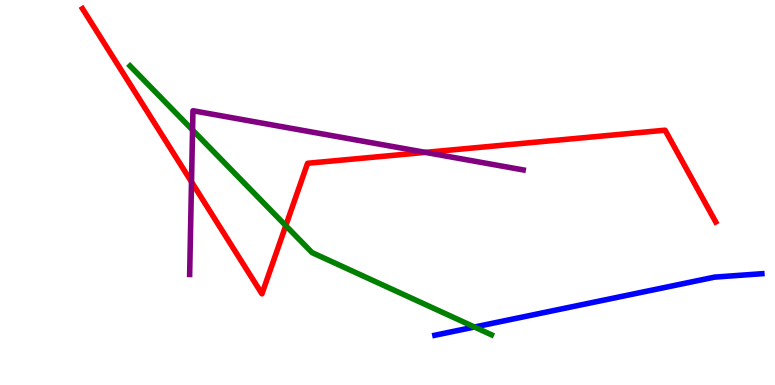[{'lines': ['blue', 'red'], 'intersections': []}, {'lines': ['green', 'red'], 'intersections': [{'x': 3.69, 'y': 4.14}]}, {'lines': ['purple', 'red'], 'intersections': [{'x': 2.47, 'y': 5.28}, {'x': 5.49, 'y': 6.04}]}, {'lines': ['blue', 'green'], 'intersections': [{'x': 6.12, 'y': 1.51}]}, {'lines': ['blue', 'purple'], 'intersections': []}, {'lines': ['green', 'purple'], 'intersections': [{'x': 2.48, 'y': 6.62}]}]